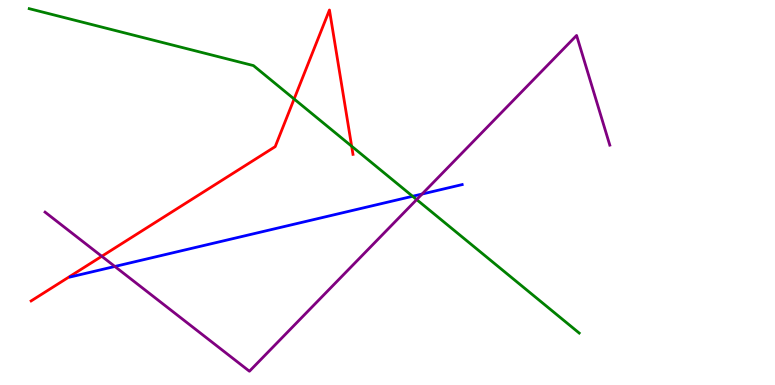[{'lines': ['blue', 'red'], 'intersections': []}, {'lines': ['green', 'red'], 'intersections': [{'x': 3.8, 'y': 7.43}, {'x': 4.54, 'y': 6.2}]}, {'lines': ['purple', 'red'], 'intersections': [{'x': 1.31, 'y': 3.34}]}, {'lines': ['blue', 'green'], 'intersections': [{'x': 5.32, 'y': 4.9}]}, {'lines': ['blue', 'purple'], 'intersections': [{'x': 1.48, 'y': 3.08}, {'x': 5.45, 'y': 4.96}]}, {'lines': ['green', 'purple'], 'intersections': [{'x': 5.38, 'y': 4.82}]}]